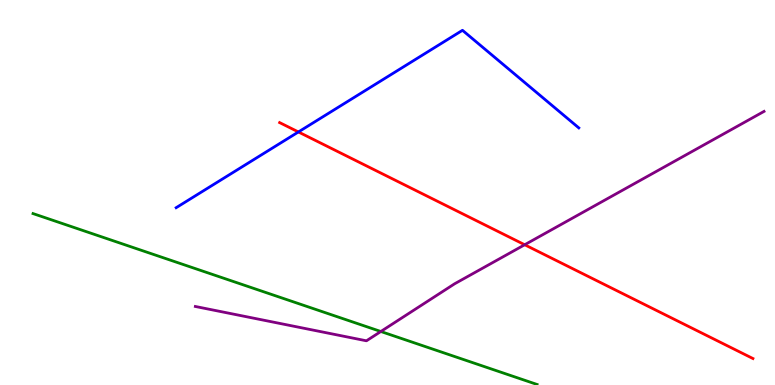[{'lines': ['blue', 'red'], 'intersections': [{'x': 3.85, 'y': 6.57}]}, {'lines': ['green', 'red'], 'intersections': []}, {'lines': ['purple', 'red'], 'intersections': [{'x': 6.77, 'y': 3.64}]}, {'lines': ['blue', 'green'], 'intersections': []}, {'lines': ['blue', 'purple'], 'intersections': []}, {'lines': ['green', 'purple'], 'intersections': [{'x': 4.91, 'y': 1.39}]}]